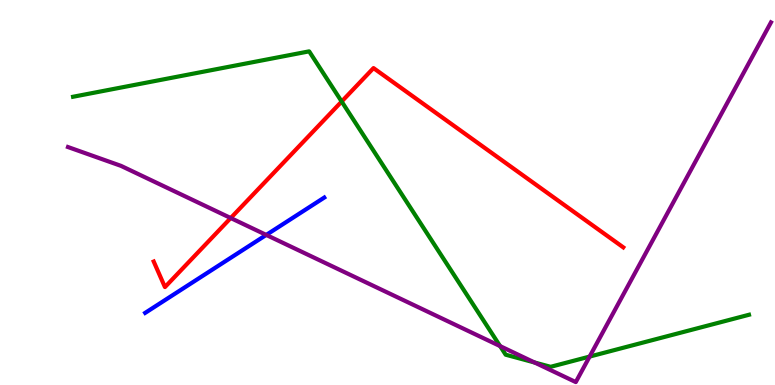[{'lines': ['blue', 'red'], 'intersections': []}, {'lines': ['green', 'red'], 'intersections': [{'x': 4.41, 'y': 7.36}]}, {'lines': ['purple', 'red'], 'intersections': [{'x': 2.98, 'y': 4.34}]}, {'lines': ['blue', 'green'], 'intersections': []}, {'lines': ['blue', 'purple'], 'intersections': [{'x': 3.44, 'y': 3.9}]}, {'lines': ['green', 'purple'], 'intersections': [{'x': 6.45, 'y': 1.01}, {'x': 6.9, 'y': 0.585}, {'x': 7.61, 'y': 0.738}]}]